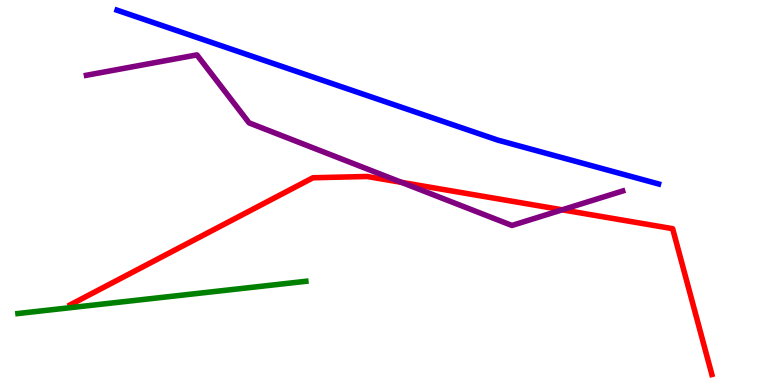[{'lines': ['blue', 'red'], 'intersections': []}, {'lines': ['green', 'red'], 'intersections': []}, {'lines': ['purple', 'red'], 'intersections': [{'x': 5.18, 'y': 5.26}, {'x': 7.25, 'y': 4.55}]}, {'lines': ['blue', 'green'], 'intersections': []}, {'lines': ['blue', 'purple'], 'intersections': []}, {'lines': ['green', 'purple'], 'intersections': []}]